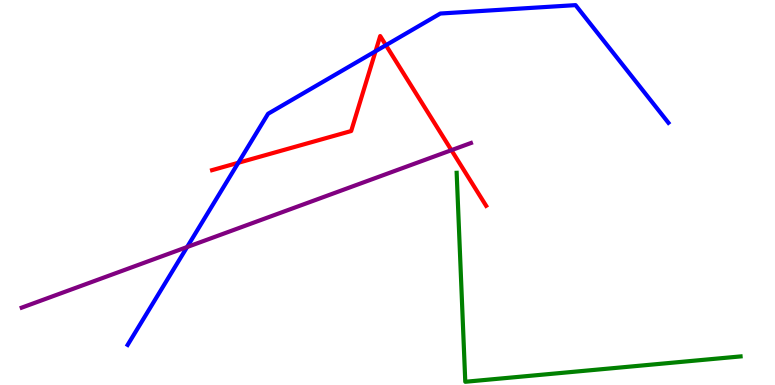[{'lines': ['blue', 'red'], 'intersections': [{'x': 3.07, 'y': 5.77}, {'x': 4.85, 'y': 8.67}, {'x': 4.98, 'y': 8.83}]}, {'lines': ['green', 'red'], 'intersections': []}, {'lines': ['purple', 'red'], 'intersections': [{'x': 5.82, 'y': 6.1}]}, {'lines': ['blue', 'green'], 'intersections': []}, {'lines': ['blue', 'purple'], 'intersections': [{'x': 2.41, 'y': 3.58}]}, {'lines': ['green', 'purple'], 'intersections': []}]